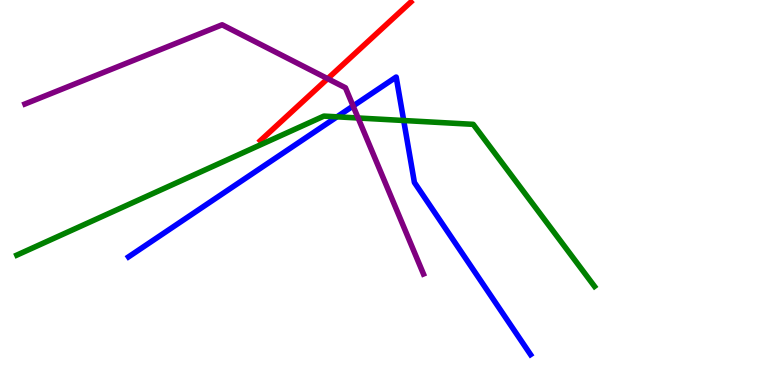[{'lines': ['blue', 'red'], 'intersections': []}, {'lines': ['green', 'red'], 'intersections': []}, {'lines': ['purple', 'red'], 'intersections': [{'x': 4.23, 'y': 7.96}]}, {'lines': ['blue', 'green'], 'intersections': [{'x': 4.35, 'y': 6.97}, {'x': 5.21, 'y': 6.87}]}, {'lines': ['blue', 'purple'], 'intersections': [{'x': 4.56, 'y': 7.25}]}, {'lines': ['green', 'purple'], 'intersections': [{'x': 4.62, 'y': 6.94}]}]